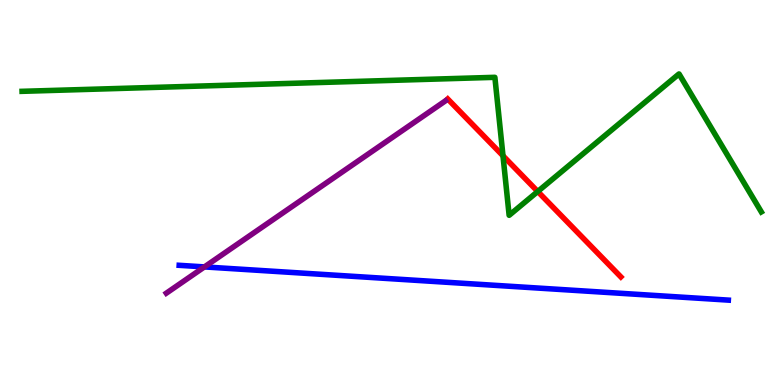[{'lines': ['blue', 'red'], 'intersections': []}, {'lines': ['green', 'red'], 'intersections': [{'x': 6.49, 'y': 5.95}, {'x': 6.94, 'y': 5.03}]}, {'lines': ['purple', 'red'], 'intersections': []}, {'lines': ['blue', 'green'], 'intersections': []}, {'lines': ['blue', 'purple'], 'intersections': [{'x': 2.64, 'y': 3.07}]}, {'lines': ['green', 'purple'], 'intersections': []}]